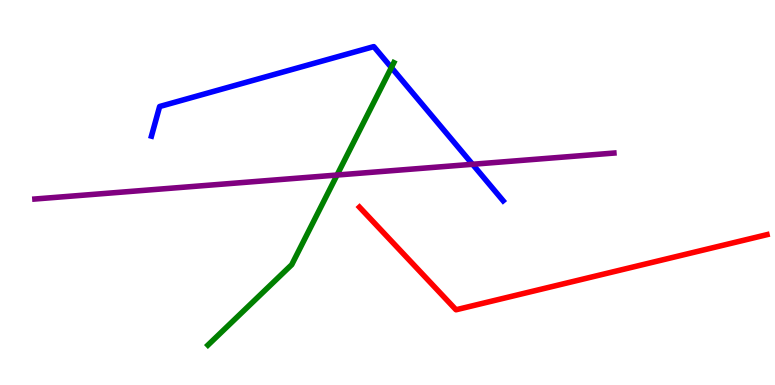[{'lines': ['blue', 'red'], 'intersections': []}, {'lines': ['green', 'red'], 'intersections': []}, {'lines': ['purple', 'red'], 'intersections': []}, {'lines': ['blue', 'green'], 'intersections': [{'x': 5.05, 'y': 8.25}]}, {'lines': ['blue', 'purple'], 'intersections': [{'x': 6.1, 'y': 5.73}]}, {'lines': ['green', 'purple'], 'intersections': [{'x': 4.35, 'y': 5.45}]}]